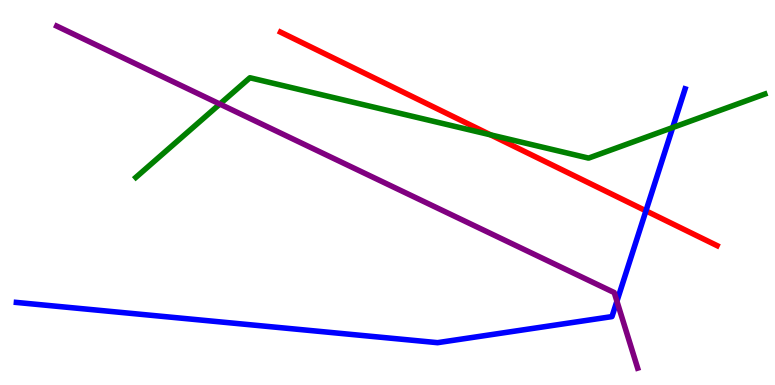[{'lines': ['blue', 'red'], 'intersections': [{'x': 8.33, 'y': 4.52}]}, {'lines': ['green', 'red'], 'intersections': [{'x': 6.33, 'y': 6.5}]}, {'lines': ['purple', 'red'], 'intersections': []}, {'lines': ['blue', 'green'], 'intersections': [{'x': 8.68, 'y': 6.69}]}, {'lines': ['blue', 'purple'], 'intersections': [{'x': 7.96, 'y': 2.18}]}, {'lines': ['green', 'purple'], 'intersections': [{'x': 2.84, 'y': 7.3}]}]